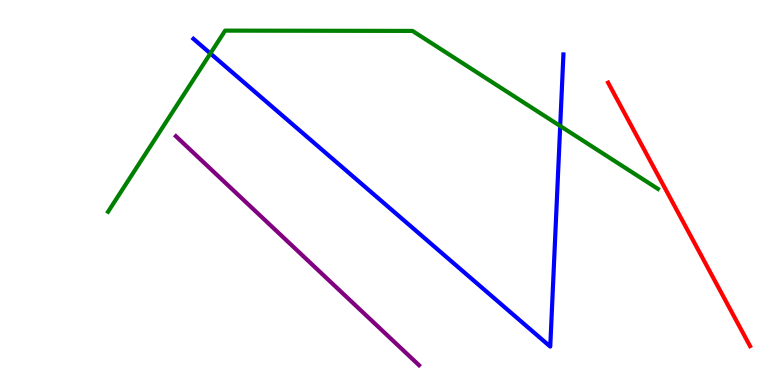[{'lines': ['blue', 'red'], 'intersections': []}, {'lines': ['green', 'red'], 'intersections': []}, {'lines': ['purple', 'red'], 'intersections': []}, {'lines': ['blue', 'green'], 'intersections': [{'x': 2.71, 'y': 8.61}, {'x': 7.23, 'y': 6.73}]}, {'lines': ['blue', 'purple'], 'intersections': []}, {'lines': ['green', 'purple'], 'intersections': []}]